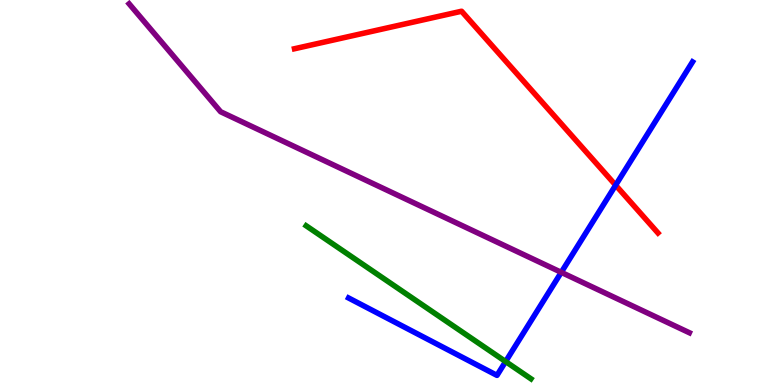[{'lines': ['blue', 'red'], 'intersections': [{'x': 7.94, 'y': 5.19}]}, {'lines': ['green', 'red'], 'intersections': []}, {'lines': ['purple', 'red'], 'intersections': []}, {'lines': ['blue', 'green'], 'intersections': [{'x': 6.52, 'y': 0.609}]}, {'lines': ['blue', 'purple'], 'intersections': [{'x': 7.24, 'y': 2.93}]}, {'lines': ['green', 'purple'], 'intersections': []}]